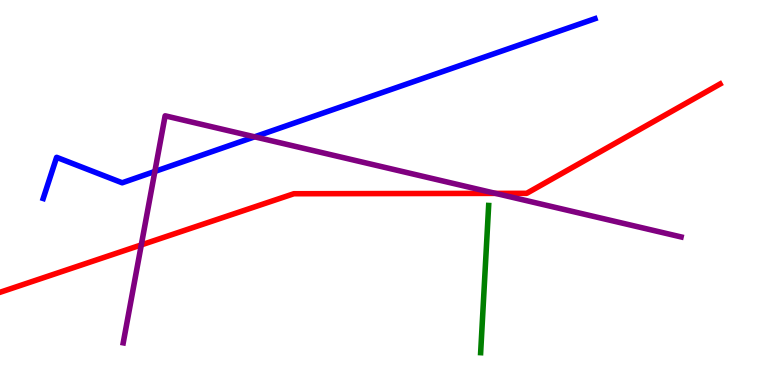[{'lines': ['blue', 'red'], 'intersections': []}, {'lines': ['green', 'red'], 'intersections': []}, {'lines': ['purple', 'red'], 'intersections': [{'x': 1.82, 'y': 3.64}, {'x': 6.39, 'y': 4.98}]}, {'lines': ['blue', 'green'], 'intersections': []}, {'lines': ['blue', 'purple'], 'intersections': [{'x': 2.0, 'y': 5.55}, {'x': 3.29, 'y': 6.45}]}, {'lines': ['green', 'purple'], 'intersections': []}]